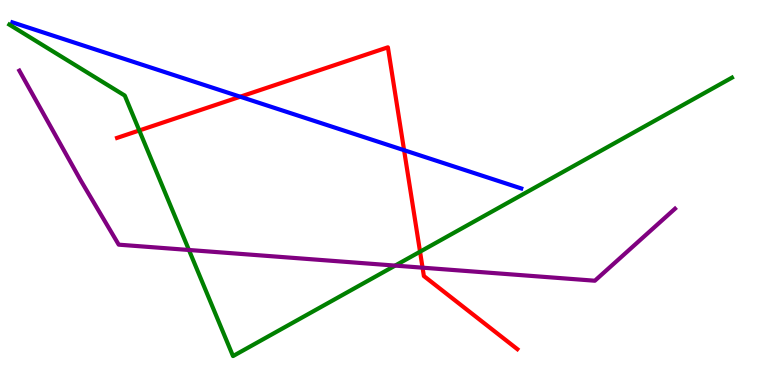[{'lines': ['blue', 'red'], 'intersections': [{'x': 3.1, 'y': 7.49}, {'x': 5.21, 'y': 6.1}]}, {'lines': ['green', 'red'], 'intersections': [{'x': 1.8, 'y': 6.61}, {'x': 5.42, 'y': 3.46}]}, {'lines': ['purple', 'red'], 'intersections': [{'x': 5.45, 'y': 3.05}]}, {'lines': ['blue', 'green'], 'intersections': []}, {'lines': ['blue', 'purple'], 'intersections': []}, {'lines': ['green', 'purple'], 'intersections': [{'x': 2.44, 'y': 3.51}, {'x': 5.1, 'y': 3.1}]}]